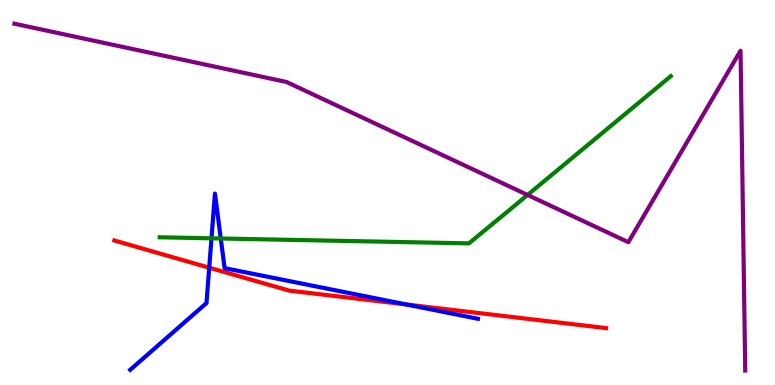[{'lines': ['blue', 'red'], 'intersections': [{'x': 2.7, 'y': 3.05}, {'x': 5.24, 'y': 2.09}]}, {'lines': ['green', 'red'], 'intersections': []}, {'lines': ['purple', 'red'], 'intersections': []}, {'lines': ['blue', 'green'], 'intersections': [{'x': 2.73, 'y': 3.81}, {'x': 2.85, 'y': 3.81}]}, {'lines': ['blue', 'purple'], 'intersections': []}, {'lines': ['green', 'purple'], 'intersections': [{'x': 6.81, 'y': 4.94}]}]